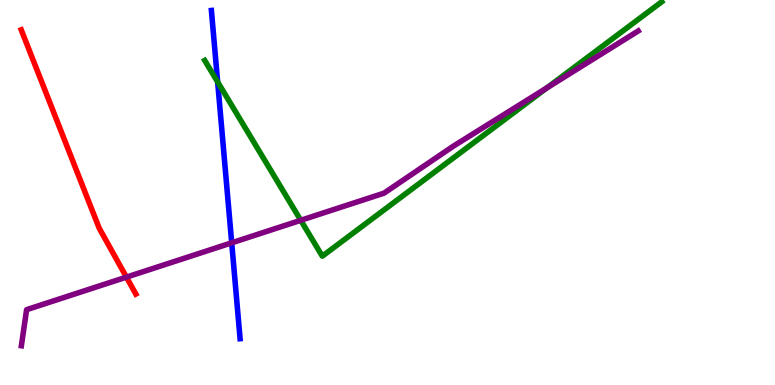[{'lines': ['blue', 'red'], 'intersections': []}, {'lines': ['green', 'red'], 'intersections': []}, {'lines': ['purple', 'red'], 'intersections': [{'x': 1.63, 'y': 2.8}]}, {'lines': ['blue', 'green'], 'intersections': [{'x': 2.81, 'y': 7.87}]}, {'lines': ['blue', 'purple'], 'intersections': [{'x': 2.99, 'y': 3.69}]}, {'lines': ['green', 'purple'], 'intersections': [{'x': 3.88, 'y': 4.28}, {'x': 7.06, 'y': 7.72}]}]